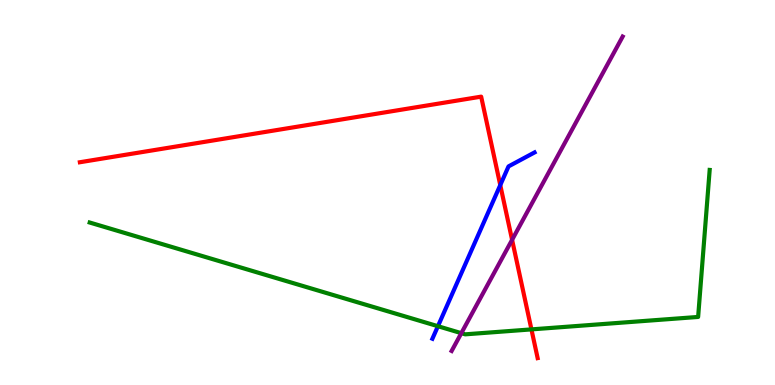[{'lines': ['blue', 'red'], 'intersections': [{'x': 6.46, 'y': 5.19}]}, {'lines': ['green', 'red'], 'intersections': [{'x': 6.86, 'y': 1.44}]}, {'lines': ['purple', 'red'], 'intersections': [{'x': 6.61, 'y': 3.77}]}, {'lines': ['blue', 'green'], 'intersections': [{'x': 5.65, 'y': 1.53}]}, {'lines': ['blue', 'purple'], 'intersections': []}, {'lines': ['green', 'purple'], 'intersections': [{'x': 5.95, 'y': 1.35}]}]